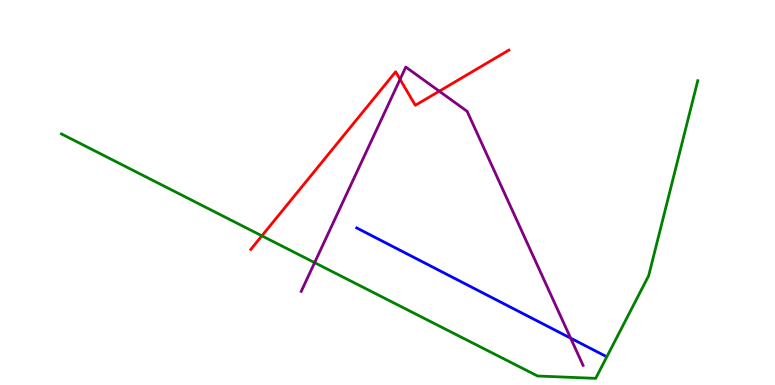[{'lines': ['blue', 'red'], 'intersections': []}, {'lines': ['green', 'red'], 'intersections': [{'x': 3.38, 'y': 3.87}]}, {'lines': ['purple', 'red'], 'intersections': [{'x': 5.16, 'y': 7.94}, {'x': 5.67, 'y': 7.63}]}, {'lines': ['blue', 'green'], 'intersections': []}, {'lines': ['blue', 'purple'], 'intersections': [{'x': 7.36, 'y': 1.22}]}, {'lines': ['green', 'purple'], 'intersections': [{'x': 4.06, 'y': 3.18}]}]